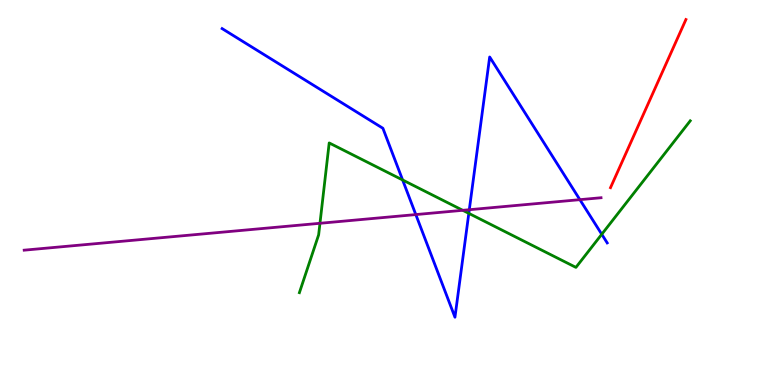[{'lines': ['blue', 'red'], 'intersections': []}, {'lines': ['green', 'red'], 'intersections': []}, {'lines': ['purple', 'red'], 'intersections': []}, {'lines': ['blue', 'green'], 'intersections': [{'x': 5.19, 'y': 5.33}, {'x': 6.05, 'y': 4.46}, {'x': 7.76, 'y': 3.91}]}, {'lines': ['blue', 'purple'], 'intersections': [{'x': 5.37, 'y': 4.43}, {'x': 6.06, 'y': 4.55}, {'x': 7.48, 'y': 4.81}]}, {'lines': ['green', 'purple'], 'intersections': [{'x': 4.13, 'y': 4.2}, {'x': 5.97, 'y': 4.54}]}]